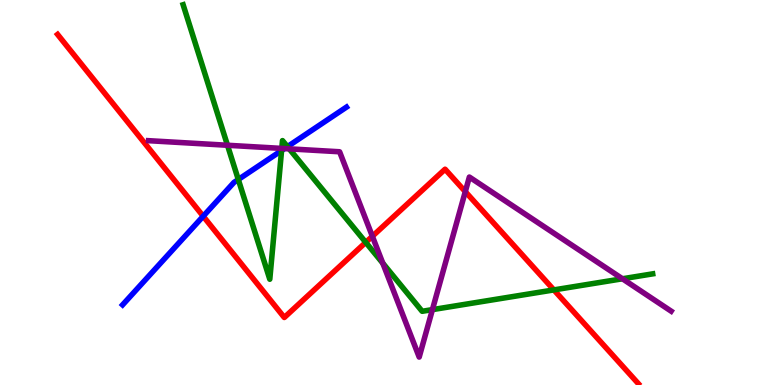[{'lines': ['blue', 'red'], 'intersections': [{'x': 2.62, 'y': 4.38}]}, {'lines': ['green', 'red'], 'intersections': [{'x': 4.72, 'y': 3.7}, {'x': 7.15, 'y': 2.47}]}, {'lines': ['purple', 'red'], 'intersections': [{'x': 4.8, 'y': 3.86}, {'x': 6.0, 'y': 5.02}]}, {'lines': ['blue', 'green'], 'intersections': [{'x': 3.07, 'y': 5.34}, {'x': 3.63, 'y': 6.09}, {'x': 3.71, 'y': 6.19}]}, {'lines': ['blue', 'purple'], 'intersections': [{'x': 3.67, 'y': 6.14}]}, {'lines': ['green', 'purple'], 'intersections': [{'x': 2.94, 'y': 6.23}, {'x': 3.64, 'y': 6.15}, {'x': 3.73, 'y': 6.13}, {'x': 4.94, 'y': 3.16}, {'x': 5.58, 'y': 1.96}, {'x': 8.03, 'y': 2.76}]}]